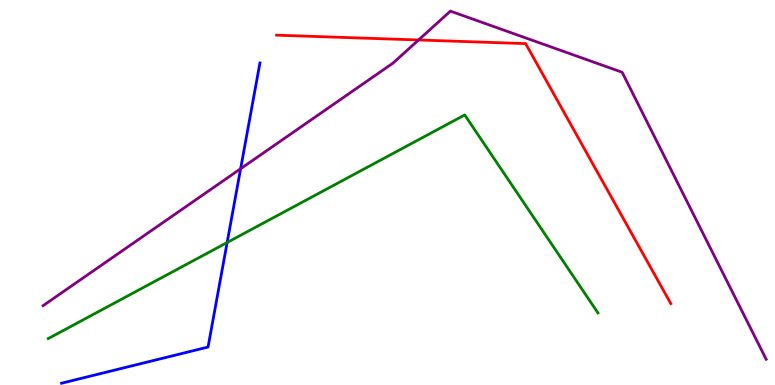[{'lines': ['blue', 'red'], 'intersections': []}, {'lines': ['green', 'red'], 'intersections': []}, {'lines': ['purple', 'red'], 'intersections': [{'x': 5.4, 'y': 8.96}]}, {'lines': ['blue', 'green'], 'intersections': [{'x': 2.93, 'y': 3.7}]}, {'lines': ['blue', 'purple'], 'intersections': [{'x': 3.1, 'y': 5.62}]}, {'lines': ['green', 'purple'], 'intersections': []}]